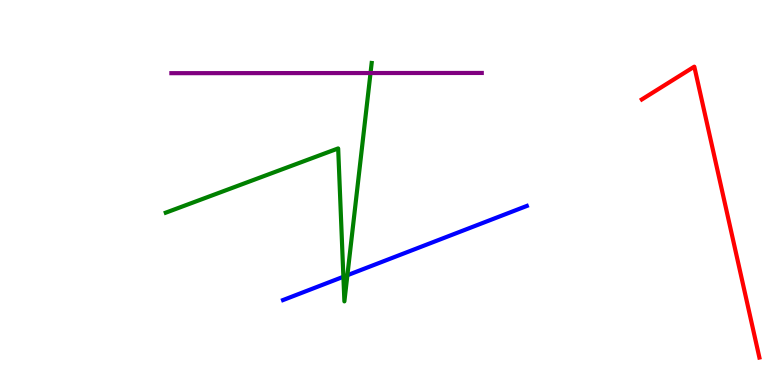[{'lines': ['blue', 'red'], 'intersections': []}, {'lines': ['green', 'red'], 'intersections': []}, {'lines': ['purple', 'red'], 'intersections': []}, {'lines': ['blue', 'green'], 'intersections': [{'x': 4.43, 'y': 2.81}, {'x': 4.48, 'y': 2.85}]}, {'lines': ['blue', 'purple'], 'intersections': []}, {'lines': ['green', 'purple'], 'intersections': [{'x': 4.78, 'y': 8.1}]}]